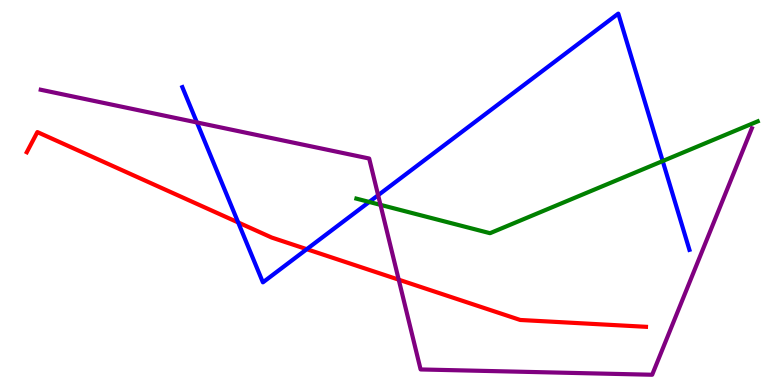[{'lines': ['blue', 'red'], 'intersections': [{'x': 3.07, 'y': 4.22}, {'x': 3.96, 'y': 3.53}]}, {'lines': ['green', 'red'], 'intersections': []}, {'lines': ['purple', 'red'], 'intersections': [{'x': 5.14, 'y': 2.74}]}, {'lines': ['blue', 'green'], 'intersections': [{'x': 4.76, 'y': 4.75}, {'x': 8.55, 'y': 5.82}]}, {'lines': ['blue', 'purple'], 'intersections': [{'x': 2.54, 'y': 6.82}, {'x': 4.88, 'y': 4.93}]}, {'lines': ['green', 'purple'], 'intersections': [{'x': 4.91, 'y': 4.68}]}]